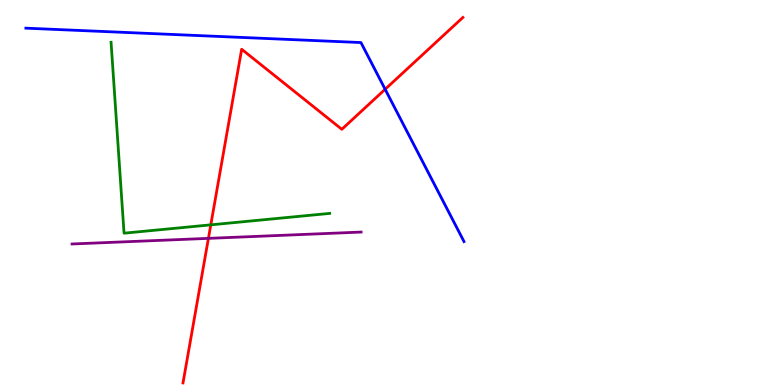[{'lines': ['blue', 'red'], 'intersections': [{'x': 4.97, 'y': 7.68}]}, {'lines': ['green', 'red'], 'intersections': [{'x': 2.72, 'y': 4.16}]}, {'lines': ['purple', 'red'], 'intersections': [{'x': 2.69, 'y': 3.81}]}, {'lines': ['blue', 'green'], 'intersections': []}, {'lines': ['blue', 'purple'], 'intersections': []}, {'lines': ['green', 'purple'], 'intersections': []}]